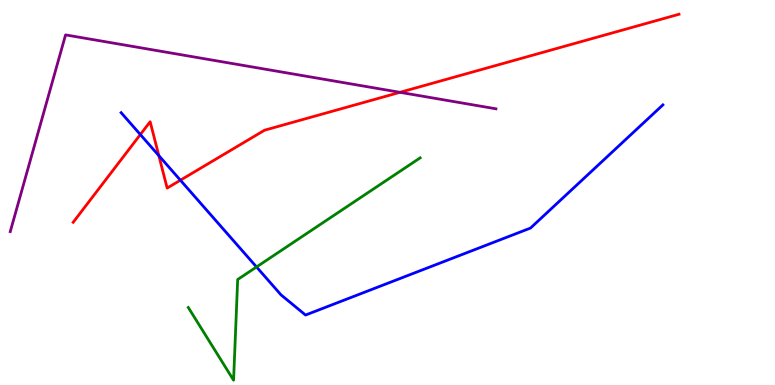[{'lines': ['blue', 'red'], 'intersections': [{'x': 1.81, 'y': 6.51}, {'x': 2.05, 'y': 5.96}, {'x': 2.33, 'y': 5.32}]}, {'lines': ['green', 'red'], 'intersections': []}, {'lines': ['purple', 'red'], 'intersections': [{'x': 5.16, 'y': 7.6}]}, {'lines': ['blue', 'green'], 'intersections': [{'x': 3.31, 'y': 3.07}]}, {'lines': ['blue', 'purple'], 'intersections': []}, {'lines': ['green', 'purple'], 'intersections': []}]